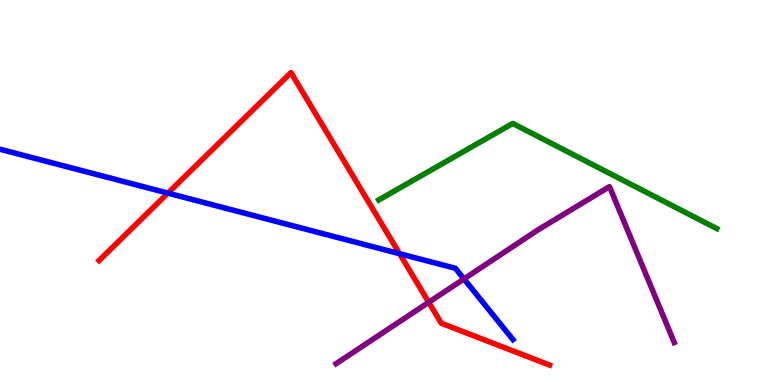[{'lines': ['blue', 'red'], 'intersections': [{'x': 2.17, 'y': 4.98}, {'x': 5.16, 'y': 3.41}]}, {'lines': ['green', 'red'], 'intersections': []}, {'lines': ['purple', 'red'], 'intersections': [{'x': 5.53, 'y': 2.15}]}, {'lines': ['blue', 'green'], 'intersections': []}, {'lines': ['blue', 'purple'], 'intersections': [{'x': 5.99, 'y': 2.76}]}, {'lines': ['green', 'purple'], 'intersections': []}]